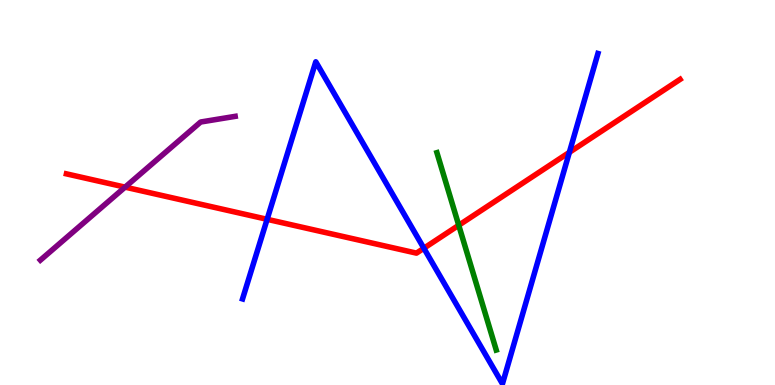[{'lines': ['blue', 'red'], 'intersections': [{'x': 3.45, 'y': 4.3}, {'x': 5.47, 'y': 3.55}, {'x': 7.35, 'y': 6.04}]}, {'lines': ['green', 'red'], 'intersections': [{'x': 5.92, 'y': 4.15}]}, {'lines': ['purple', 'red'], 'intersections': [{'x': 1.61, 'y': 5.14}]}, {'lines': ['blue', 'green'], 'intersections': []}, {'lines': ['blue', 'purple'], 'intersections': []}, {'lines': ['green', 'purple'], 'intersections': []}]